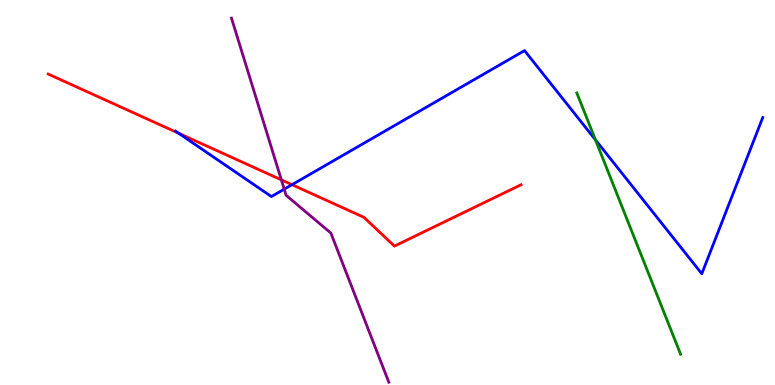[{'lines': ['blue', 'red'], 'intersections': [{'x': 2.31, 'y': 6.54}, {'x': 3.77, 'y': 5.2}]}, {'lines': ['green', 'red'], 'intersections': []}, {'lines': ['purple', 'red'], 'intersections': [{'x': 3.63, 'y': 5.33}]}, {'lines': ['blue', 'green'], 'intersections': [{'x': 7.68, 'y': 6.37}]}, {'lines': ['blue', 'purple'], 'intersections': [{'x': 3.67, 'y': 5.09}]}, {'lines': ['green', 'purple'], 'intersections': []}]